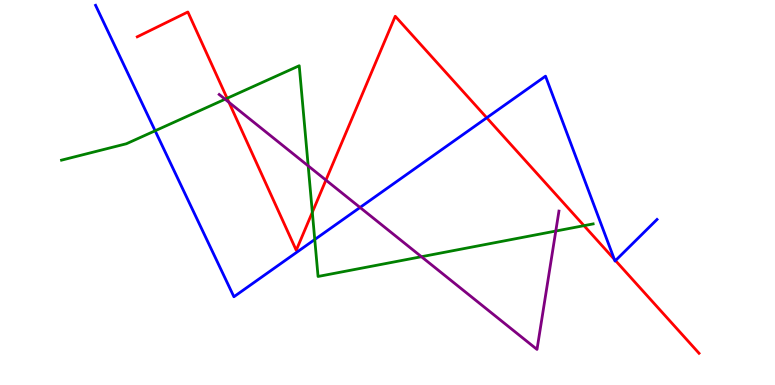[{'lines': ['blue', 'red'], 'intersections': [{'x': 6.28, 'y': 6.94}, {'x': 7.93, 'y': 3.27}, {'x': 7.94, 'y': 3.23}]}, {'lines': ['green', 'red'], 'intersections': [{'x': 2.93, 'y': 7.45}, {'x': 4.03, 'y': 4.49}, {'x': 7.54, 'y': 4.14}]}, {'lines': ['purple', 'red'], 'intersections': [{'x': 2.95, 'y': 7.34}, {'x': 4.21, 'y': 5.32}]}, {'lines': ['blue', 'green'], 'intersections': [{'x': 2.0, 'y': 6.6}, {'x': 4.06, 'y': 3.78}]}, {'lines': ['blue', 'purple'], 'intersections': [{'x': 4.65, 'y': 4.61}]}, {'lines': ['green', 'purple'], 'intersections': [{'x': 2.9, 'y': 7.42}, {'x': 3.98, 'y': 5.69}, {'x': 5.44, 'y': 3.33}, {'x': 7.17, 'y': 4.0}]}]